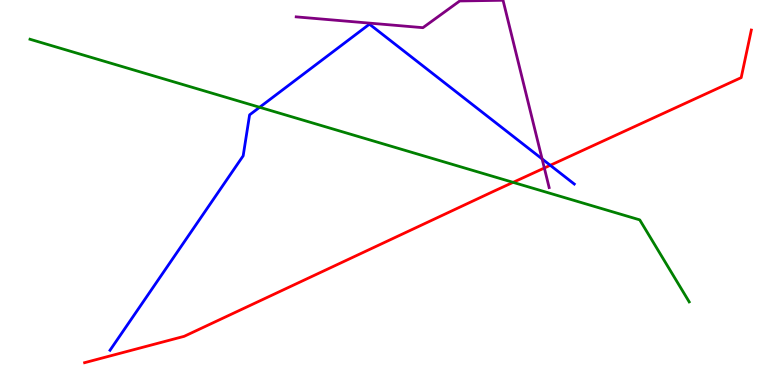[{'lines': ['blue', 'red'], 'intersections': [{'x': 7.1, 'y': 5.71}]}, {'lines': ['green', 'red'], 'intersections': [{'x': 6.62, 'y': 5.26}]}, {'lines': ['purple', 'red'], 'intersections': [{'x': 7.02, 'y': 5.64}]}, {'lines': ['blue', 'green'], 'intersections': [{'x': 3.35, 'y': 7.21}]}, {'lines': ['blue', 'purple'], 'intersections': [{'x': 6.99, 'y': 5.87}]}, {'lines': ['green', 'purple'], 'intersections': []}]